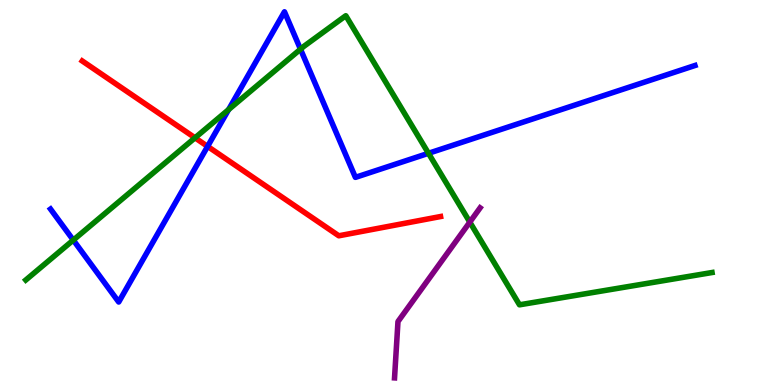[{'lines': ['blue', 'red'], 'intersections': [{'x': 2.68, 'y': 6.2}]}, {'lines': ['green', 'red'], 'intersections': [{'x': 2.52, 'y': 6.42}]}, {'lines': ['purple', 'red'], 'intersections': []}, {'lines': ['blue', 'green'], 'intersections': [{'x': 0.946, 'y': 3.76}, {'x': 2.95, 'y': 7.15}, {'x': 3.88, 'y': 8.72}, {'x': 5.53, 'y': 6.02}]}, {'lines': ['blue', 'purple'], 'intersections': []}, {'lines': ['green', 'purple'], 'intersections': [{'x': 6.06, 'y': 4.23}]}]